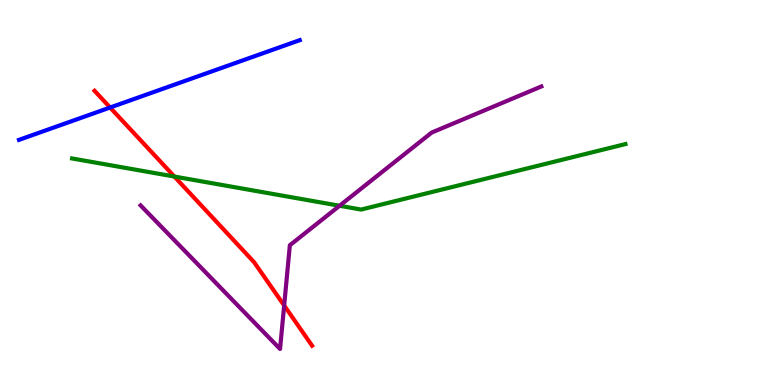[{'lines': ['blue', 'red'], 'intersections': [{'x': 1.42, 'y': 7.21}]}, {'lines': ['green', 'red'], 'intersections': [{'x': 2.25, 'y': 5.41}]}, {'lines': ['purple', 'red'], 'intersections': [{'x': 3.67, 'y': 2.07}]}, {'lines': ['blue', 'green'], 'intersections': []}, {'lines': ['blue', 'purple'], 'intersections': []}, {'lines': ['green', 'purple'], 'intersections': [{'x': 4.38, 'y': 4.66}]}]